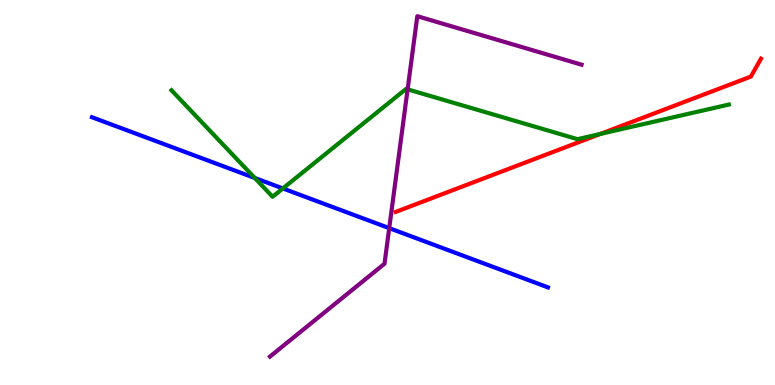[{'lines': ['blue', 'red'], 'intersections': []}, {'lines': ['green', 'red'], 'intersections': [{'x': 7.74, 'y': 6.52}]}, {'lines': ['purple', 'red'], 'intersections': []}, {'lines': ['blue', 'green'], 'intersections': [{'x': 3.29, 'y': 5.38}, {'x': 3.65, 'y': 5.11}]}, {'lines': ['blue', 'purple'], 'intersections': [{'x': 5.02, 'y': 4.07}]}, {'lines': ['green', 'purple'], 'intersections': [{'x': 5.26, 'y': 7.68}]}]